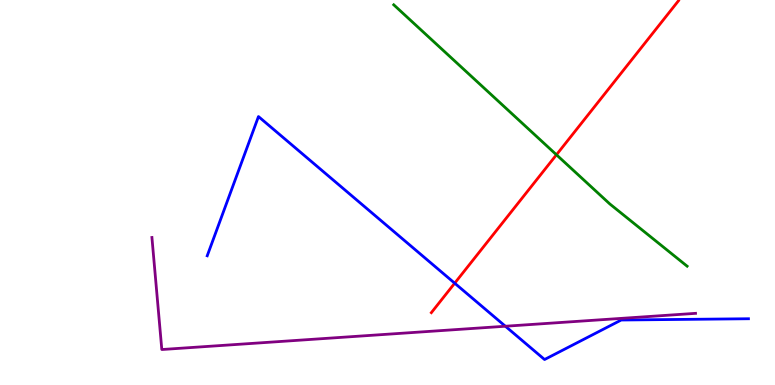[{'lines': ['blue', 'red'], 'intersections': [{'x': 5.87, 'y': 2.64}]}, {'lines': ['green', 'red'], 'intersections': [{'x': 7.18, 'y': 5.98}]}, {'lines': ['purple', 'red'], 'intersections': []}, {'lines': ['blue', 'green'], 'intersections': []}, {'lines': ['blue', 'purple'], 'intersections': [{'x': 6.52, 'y': 1.53}]}, {'lines': ['green', 'purple'], 'intersections': []}]